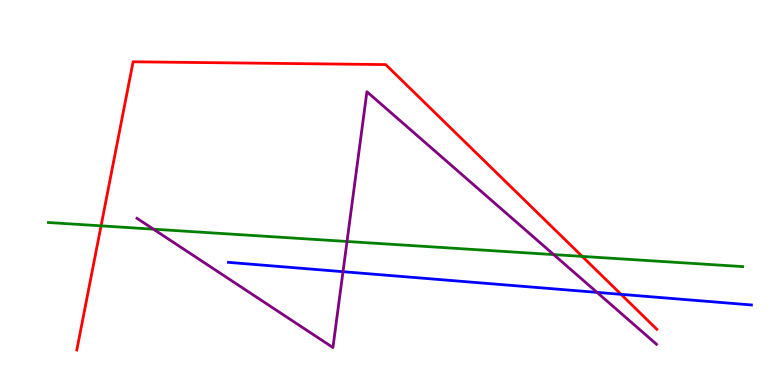[{'lines': ['blue', 'red'], 'intersections': [{'x': 8.01, 'y': 2.35}]}, {'lines': ['green', 'red'], 'intersections': [{'x': 1.3, 'y': 4.13}, {'x': 7.51, 'y': 3.34}]}, {'lines': ['purple', 'red'], 'intersections': []}, {'lines': ['blue', 'green'], 'intersections': []}, {'lines': ['blue', 'purple'], 'intersections': [{'x': 4.43, 'y': 2.94}, {'x': 7.7, 'y': 2.41}]}, {'lines': ['green', 'purple'], 'intersections': [{'x': 1.98, 'y': 4.05}, {'x': 4.48, 'y': 3.73}, {'x': 7.14, 'y': 3.39}]}]